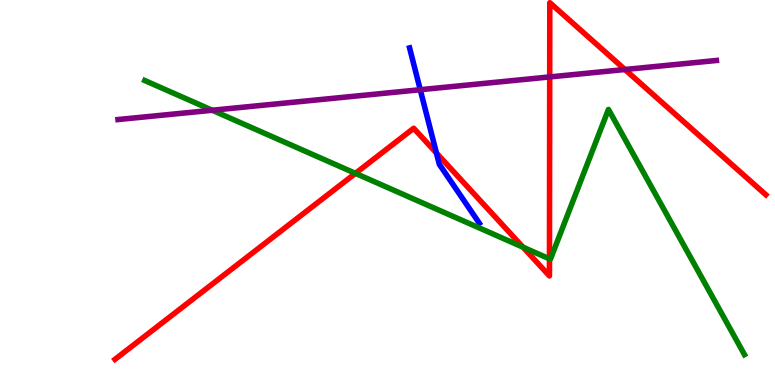[{'lines': ['blue', 'red'], 'intersections': [{'x': 5.63, 'y': 6.03}]}, {'lines': ['green', 'red'], 'intersections': [{'x': 4.59, 'y': 5.5}, {'x': 6.75, 'y': 3.58}, {'x': 7.09, 'y': 3.28}]}, {'lines': ['purple', 'red'], 'intersections': [{'x': 7.09, 'y': 8.0}, {'x': 8.06, 'y': 8.19}]}, {'lines': ['blue', 'green'], 'intersections': []}, {'lines': ['blue', 'purple'], 'intersections': [{'x': 5.42, 'y': 7.67}]}, {'lines': ['green', 'purple'], 'intersections': [{'x': 2.74, 'y': 7.14}]}]